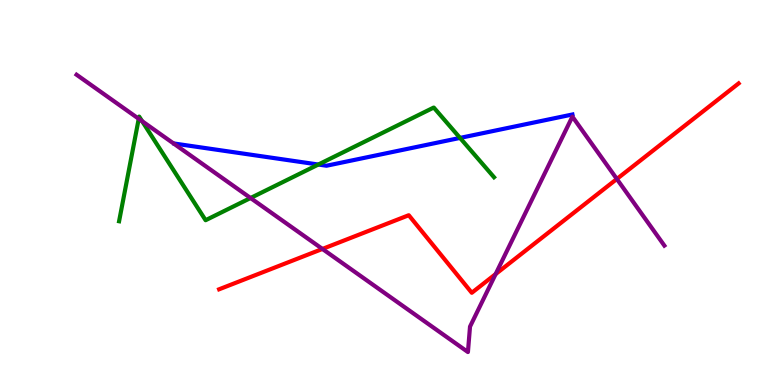[{'lines': ['blue', 'red'], 'intersections': []}, {'lines': ['green', 'red'], 'intersections': []}, {'lines': ['purple', 'red'], 'intersections': [{'x': 4.16, 'y': 3.53}, {'x': 6.4, 'y': 2.88}, {'x': 7.96, 'y': 5.35}]}, {'lines': ['blue', 'green'], 'intersections': [{'x': 4.11, 'y': 5.73}, {'x': 5.94, 'y': 6.42}]}, {'lines': ['blue', 'purple'], 'intersections': []}, {'lines': ['green', 'purple'], 'intersections': [{'x': 1.79, 'y': 6.91}, {'x': 1.83, 'y': 6.85}, {'x': 3.23, 'y': 4.86}]}]